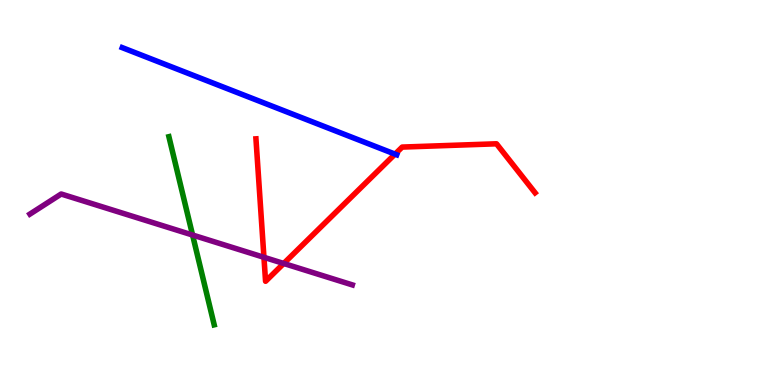[{'lines': ['blue', 'red'], 'intersections': [{'x': 5.1, 'y': 6.0}]}, {'lines': ['green', 'red'], 'intersections': []}, {'lines': ['purple', 'red'], 'intersections': [{'x': 3.41, 'y': 3.32}, {'x': 3.66, 'y': 3.16}]}, {'lines': ['blue', 'green'], 'intersections': []}, {'lines': ['blue', 'purple'], 'intersections': []}, {'lines': ['green', 'purple'], 'intersections': [{'x': 2.48, 'y': 3.9}]}]